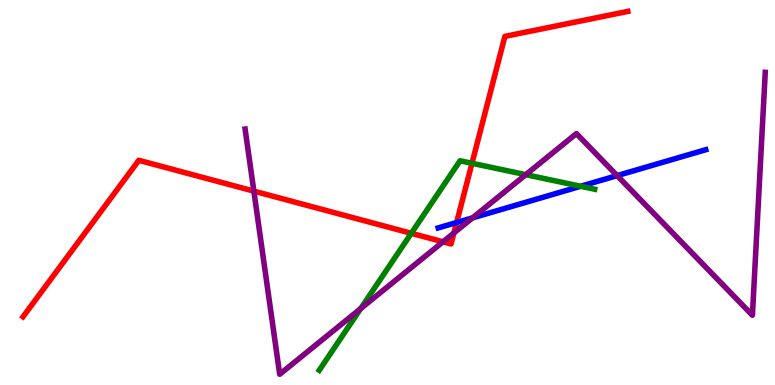[{'lines': ['blue', 'red'], 'intersections': [{'x': 5.89, 'y': 4.22}]}, {'lines': ['green', 'red'], 'intersections': [{'x': 5.31, 'y': 3.94}, {'x': 6.09, 'y': 5.76}]}, {'lines': ['purple', 'red'], 'intersections': [{'x': 3.28, 'y': 5.04}, {'x': 5.72, 'y': 3.72}, {'x': 5.86, 'y': 3.95}]}, {'lines': ['blue', 'green'], 'intersections': [{'x': 7.49, 'y': 5.16}]}, {'lines': ['blue', 'purple'], 'intersections': [{'x': 6.1, 'y': 4.34}, {'x': 7.96, 'y': 5.44}]}, {'lines': ['green', 'purple'], 'intersections': [{'x': 4.65, 'y': 1.99}, {'x': 6.78, 'y': 5.46}]}]